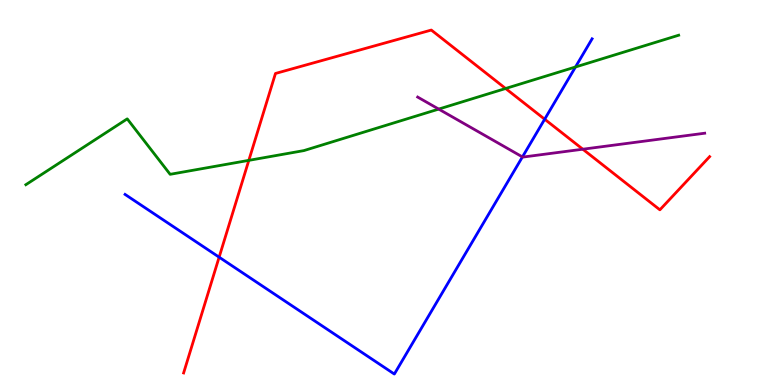[{'lines': ['blue', 'red'], 'intersections': [{'x': 2.83, 'y': 3.32}, {'x': 7.03, 'y': 6.9}]}, {'lines': ['green', 'red'], 'intersections': [{'x': 3.21, 'y': 5.83}, {'x': 6.52, 'y': 7.7}]}, {'lines': ['purple', 'red'], 'intersections': [{'x': 7.52, 'y': 6.12}]}, {'lines': ['blue', 'green'], 'intersections': [{'x': 7.43, 'y': 8.26}]}, {'lines': ['blue', 'purple'], 'intersections': [{'x': 6.74, 'y': 5.92}]}, {'lines': ['green', 'purple'], 'intersections': [{'x': 5.66, 'y': 7.17}]}]